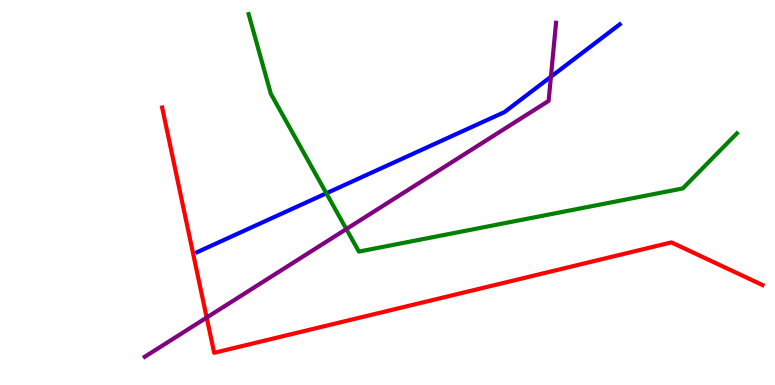[{'lines': ['blue', 'red'], 'intersections': []}, {'lines': ['green', 'red'], 'intersections': []}, {'lines': ['purple', 'red'], 'intersections': [{'x': 2.67, 'y': 1.75}]}, {'lines': ['blue', 'green'], 'intersections': [{'x': 4.21, 'y': 4.98}]}, {'lines': ['blue', 'purple'], 'intersections': [{'x': 7.11, 'y': 8.01}]}, {'lines': ['green', 'purple'], 'intersections': [{'x': 4.47, 'y': 4.05}]}]